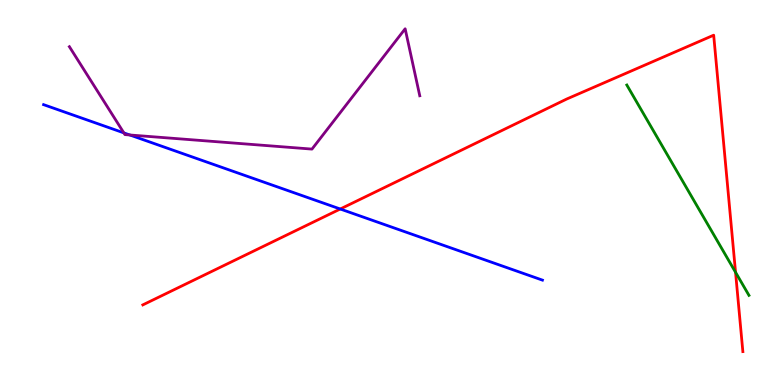[{'lines': ['blue', 'red'], 'intersections': [{'x': 4.39, 'y': 4.57}]}, {'lines': ['green', 'red'], 'intersections': [{'x': 9.49, 'y': 2.93}]}, {'lines': ['purple', 'red'], 'intersections': []}, {'lines': ['blue', 'green'], 'intersections': []}, {'lines': ['blue', 'purple'], 'intersections': [{'x': 1.6, 'y': 6.55}, {'x': 1.68, 'y': 6.49}]}, {'lines': ['green', 'purple'], 'intersections': []}]